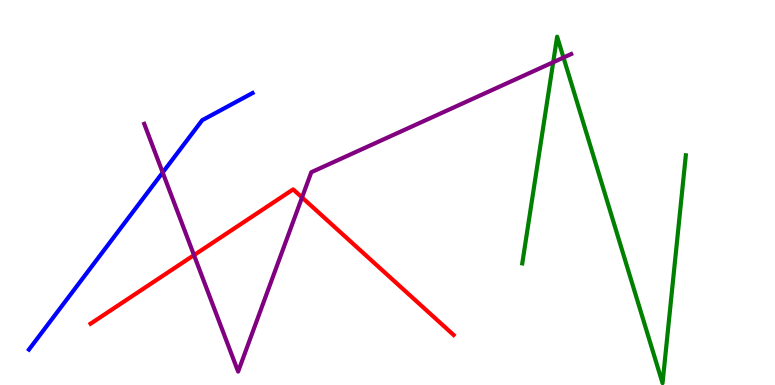[{'lines': ['blue', 'red'], 'intersections': []}, {'lines': ['green', 'red'], 'intersections': []}, {'lines': ['purple', 'red'], 'intersections': [{'x': 2.5, 'y': 3.37}, {'x': 3.9, 'y': 4.87}]}, {'lines': ['blue', 'green'], 'intersections': []}, {'lines': ['blue', 'purple'], 'intersections': [{'x': 2.1, 'y': 5.52}]}, {'lines': ['green', 'purple'], 'intersections': [{'x': 7.14, 'y': 8.38}, {'x': 7.27, 'y': 8.5}]}]